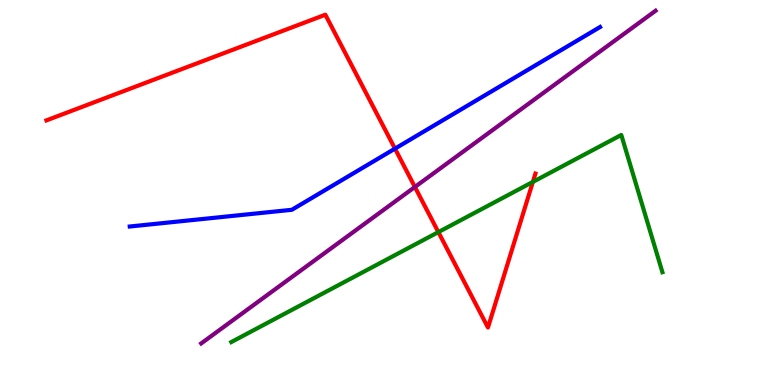[{'lines': ['blue', 'red'], 'intersections': [{'x': 5.1, 'y': 6.14}]}, {'lines': ['green', 'red'], 'intersections': [{'x': 5.66, 'y': 3.97}, {'x': 6.88, 'y': 5.27}]}, {'lines': ['purple', 'red'], 'intersections': [{'x': 5.35, 'y': 5.14}]}, {'lines': ['blue', 'green'], 'intersections': []}, {'lines': ['blue', 'purple'], 'intersections': []}, {'lines': ['green', 'purple'], 'intersections': []}]